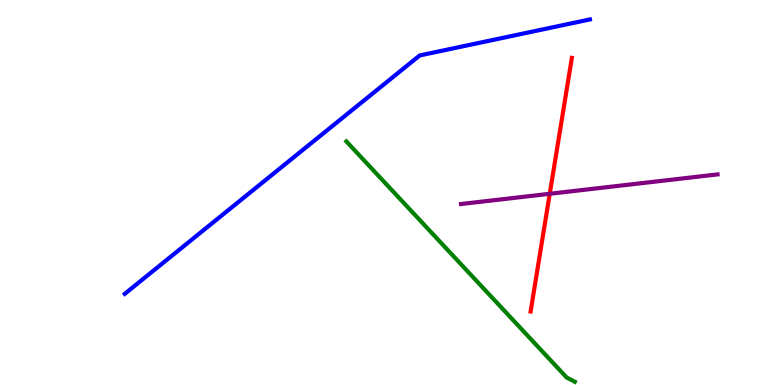[{'lines': ['blue', 'red'], 'intersections': []}, {'lines': ['green', 'red'], 'intersections': []}, {'lines': ['purple', 'red'], 'intersections': [{'x': 7.09, 'y': 4.97}]}, {'lines': ['blue', 'green'], 'intersections': []}, {'lines': ['blue', 'purple'], 'intersections': []}, {'lines': ['green', 'purple'], 'intersections': []}]